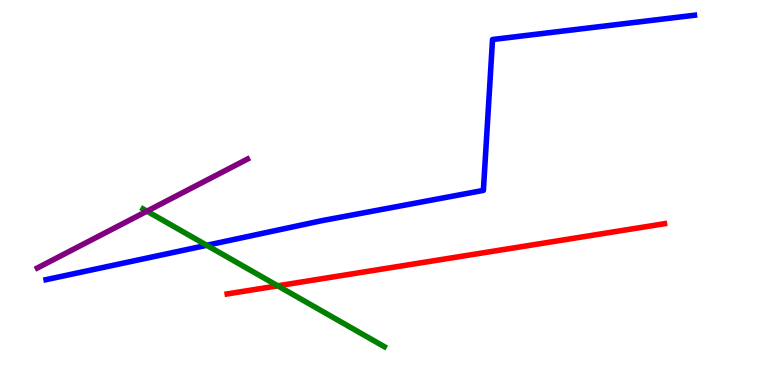[{'lines': ['blue', 'red'], 'intersections': []}, {'lines': ['green', 'red'], 'intersections': [{'x': 3.58, 'y': 2.58}]}, {'lines': ['purple', 'red'], 'intersections': []}, {'lines': ['blue', 'green'], 'intersections': [{'x': 2.67, 'y': 3.63}]}, {'lines': ['blue', 'purple'], 'intersections': []}, {'lines': ['green', 'purple'], 'intersections': [{'x': 1.9, 'y': 4.52}]}]